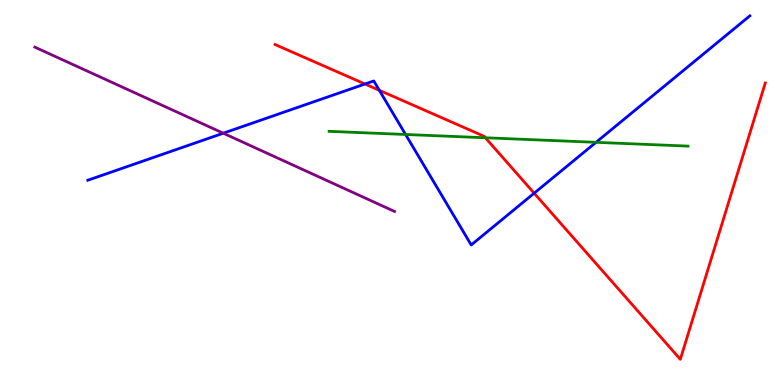[{'lines': ['blue', 'red'], 'intersections': [{'x': 4.71, 'y': 7.82}, {'x': 4.89, 'y': 7.65}, {'x': 6.89, 'y': 4.98}]}, {'lines': ['green', 'red'], 'intersections': [{'x': 6.26, 'y': 6.42}]}, {'lines': ['purple', 'red'], 'intersections': []}, {'lines': ['blue', 'green'], 'intersections': [{'x': 5.23, 'y': 6.51}, {'x': 7.69, 'y': 6.3}]}, {'lines': ['blue', 'purple'], 'intersections': [{'x': 2.88, 'y': 6.54}]}, {'lines': ['green', 'purple'], 'intersections': []}]